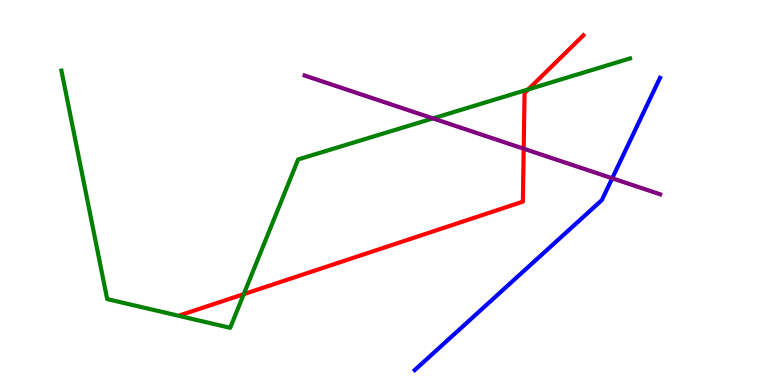[{'lines': ['blue', 'red'], 'intersections': []}, {'lines': ['green', 'red'], 'intersections': [{'x': 3.15, 'y': 2.36}, {'x': 6.82, 'y': 7.68}]}, {'lines': ['purple', 'red'], 'intersections': [{'x': 6.76, 'y': 6.14}]}, {'lines': ['blue', 'green'], 'intersections': []}, {'lines': ['blue', 'purple'], 'intersections': [{'x': 7.9, 'y': 5.37}]}, {'lines': ['green', 'purple'], 'intersections': [{'x': 5.59, 'y': 6.92}]}]